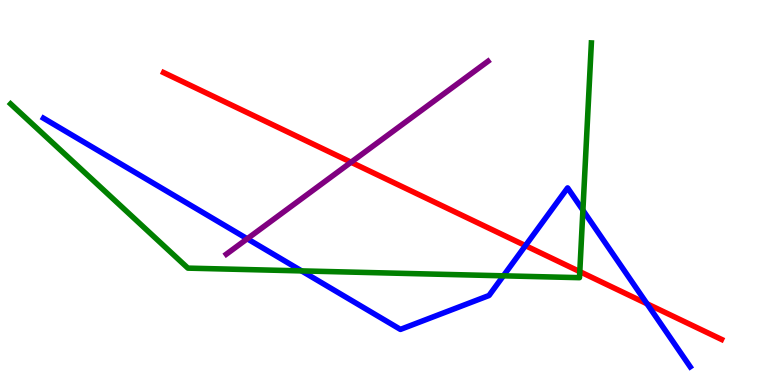[{'lines': ['blue', 'red'], 'intersections': [{'x': 6.78, 'y': 3.62}, {'x': 8.35, 'y': 2.11}]}, {'lines': ['green', 'red'], 'intersections': [{'x': 7.48, 'y': 2.94}]}, {'lines': ['purple', 'red'], 'intersections': [{'x': 4.53, 'y': 5.79}]}, {'lines': ['blue', 'green'], 'intersections': [{'x': 3.89, 'y': 2.96}, {'x': 6.5, 'y': 2.84}, {'x': 7.52, 'y': 4.54}]}, {'lines': ['blue', 'purple'], 'intersections': [{'x': 3.19, 'y': 3.8}]}, {'lines': ['green', 'purple'], 'intersections': []}]